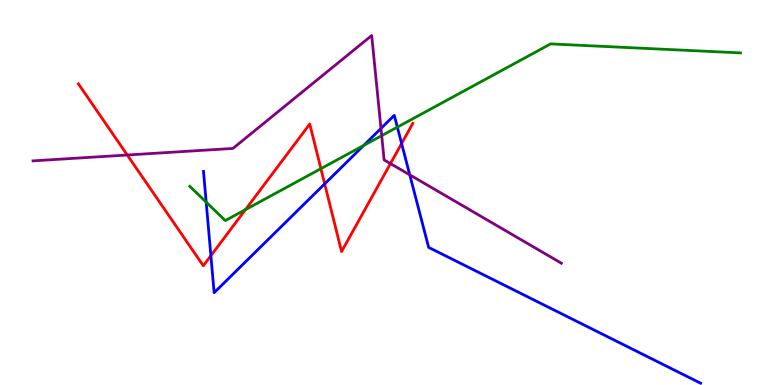[{'lines': ['blue', 'red'], 'intersections': [{'x': 2.72, 'y': 3.36}, {'x': 4.19, 'y': 5.22}, {'x': 5.18, 'y': 6.27}]}, {'lines': ['green', 'red'], 'intersections': [{'x': 3.17, 'y': 4.55}, {'x': 4.14, 'y': 5.62}]}, {'lines': ['purple', 'red'], 'intersections': [{'x': 1.64, 'y': 5.97}, {'x': 5.04, 'y': 5.75}]}, {'lines': ['blue', 'green'], 'intersections': [{'x': 2.66, 'y': 4.75}, {'x': 4.69, 'y': 6.22}, {'x': 5.13, 'y': 6.7}]}, {'lines': ['blue', 'purple'], 'intersections': [{'x': 4.92, 'y': 6.66}, {'x': 5.29, 'y': 5.46}]}, {'lines': ['green', 'purple'], 'intersections': [{'x': 4.93, 'y': 6.48}]}]